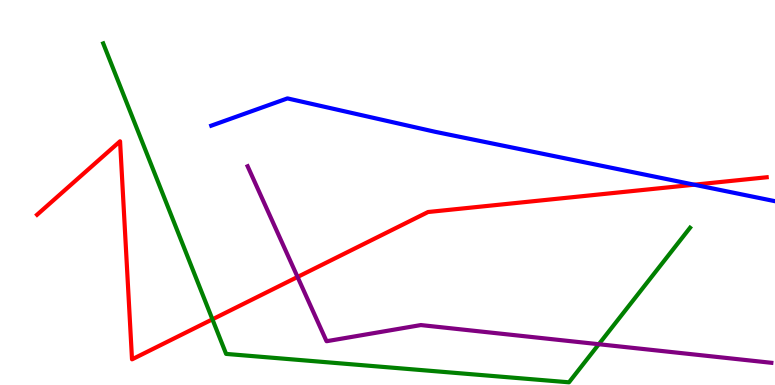[{'lines': ['blue', 'red'], 'intersections': [{'x': 8.96, 'y': 5.2}]}, {'lines': ['green', 'red'], 'intersections': [{'x': 2.74, 'y': 1.71}]}, {'lines': ['purple', 'red'], 'intersections': [{'x': 3.84, 'y': 2.81}]}, {'lines': ['blue', 'green'], 'intersections': []}, {'lines': ['blue', 'purple'], 'intersections': []}, {'lines': ['green', 'purple'], 'intersections': [{'x': 7.73, 'y': 1.06}]}]